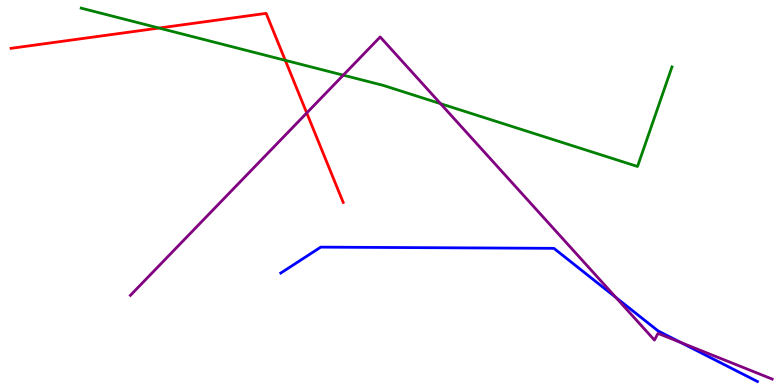[{'lines': ['blue', 'red'], 'intersections': []}, {'lines': ['green', 'red'], 'intersections': [{'x': 2.05, 'y': 9.27}, {'x': 3.68, 'y': 8.43}]}, {'lines': ['purple', 'red'], 'intersections': [{'x': 3.96, 'y': 7.07}]}, {'lines': ['blue', 'green'], 'intersections': []}, {'lines': ['blue', 'purple'], 'intersections': [{'x': 7.95, 'y': 2.27}, {'x': 8.78, 'y': 1.1}]}, {'lines': ['green', 'purple'], 'intersections': [{'x': 4.43, 'y': 8.05}, {'x': 5.68, 'y': 7.31}]}]